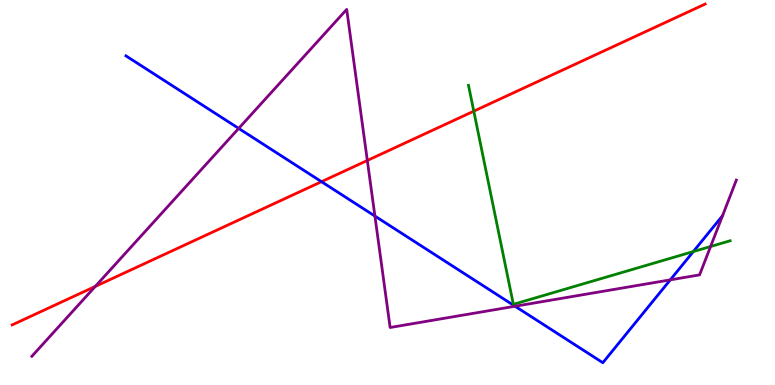[{'lines': ['blue', 'red'], 'intersections': [{'x': 4.15, 'y': 5.28}]}, {'lines': ['green', 'red'], 'intersections': [{'x': 6.11, 'y': 7.11}]}, {'lines': ['purple', 'red'], 'intersections': [{'x': 1.23, 'y': 2.56}, {'x': 4.74, 'y': 5.83}]}, {'lines': ['blue', 'green'], 'intersections': [{'x': 8.95, 'y': 3.47}]}, {'lines': ['blue', 'purple'], 'intersections': [{'x': 3.08, 'y': 6.66}, {'x': 4.84, 'y': 4.39}, {'x': 6.65, 'y': 2.05}, {'x': 8.65, 'y': 2.73}]}, {'lines': ['green', 'purple'], 'intersections': [{'x': 9.17, 'y': 3.6}]}]